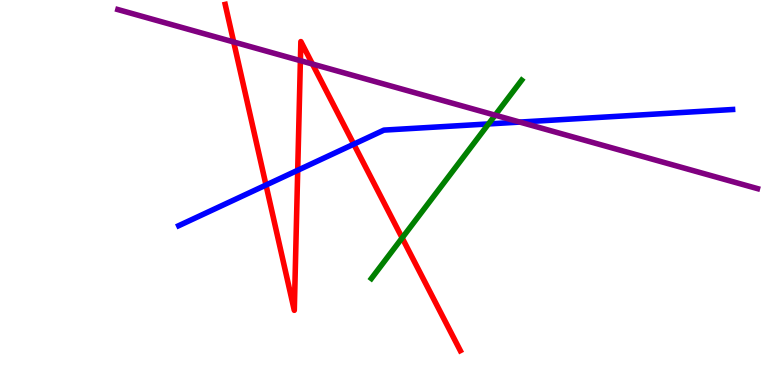[{'lines': ['blue', 'red'], 'intersections': [{'x': 3.43, 'y': 5.19}, {'x': 3.84, 'y': 5.58}, {'x': 4.56, 'y': 6.26}]}, {'lines': ['green', 'red'], 'intersections': [{'x': 5.19, 'y': 3.82}]}, {'lines': ['purple', 'red'], 'intersections': [{'x': 3.02, 'y': 8.91}, {'x': 3.88, 'y': 8.42}, {'x': 4.03, 'y': 8.34}]}, {'lines': ['blue', 'green'], 'intersections': [{'x': 6.3, 'y': 6.78}]}, {'lines': ['blue', 'purple'], 'intersections': [{'x': 6.71, 'y': 6.83}]}, {'lines': ['green', 'purple'], 'intersections': [{'x': 6.39, 'y': 7.01}]}]